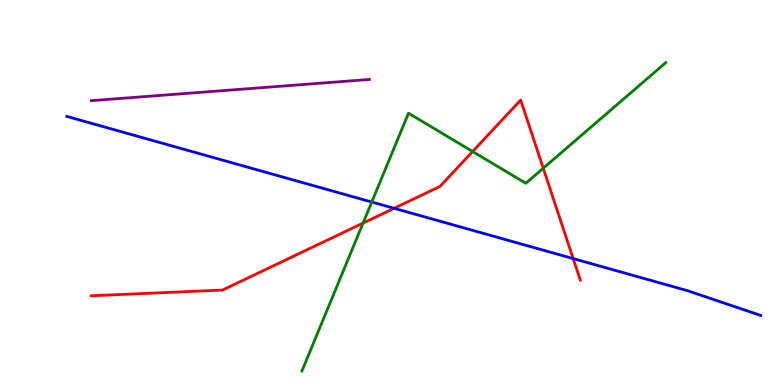[{'lines': ['blue', 'red'], 'intersections': [{'x': 5.08, 'y': 4.59}, {'x': 7.4, 'y': 3.28}]}, {'lines': ['green', 'red'], 'intersections': [{'x': 4.68, 'y': 4.21}, {'x': 6.1, 'y': 6.07}, {'x': 7.01, 'y': 5.63}]}, {'lines': ['purple', 'red'], 'intersections': []}, {'lines': ['blue', 'green'], 'intersections': [{'x': 4.8, 'y': 4.75}]}, {'lines': ['blue', 'purple'], 'intersections': []}, {'lines': ['green', 'purple'], 'intersections': []}]